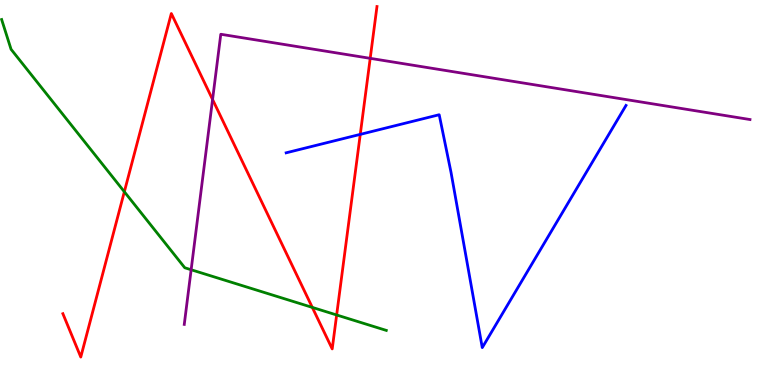[{'lines': ['blue', 'red'], 'intersections': [{'x': 4.65, 'y': 6.51}]}, {'lines': ['green', 'red'], 'intersections': [{'x': 1.6, 'y': 5.02}, {'x': 4.03, 'y': 2.02}, {'x': 4.34, 'y': 1.82}]}, {'lines': ['purple', 'red'], 'intersections': [{'x': 2.74, 'y': 7.42}, {'x': 4.78, 'y': 8.48}]}, {'lines': ['blue', 'green'], 'intersections': []}, {'lines': ['blue', 'purple'], 'intersections': []}, {'lines': ['green', 'purple'], 'intersections': [{'x': 2.47, 'y': 2.99}]}]